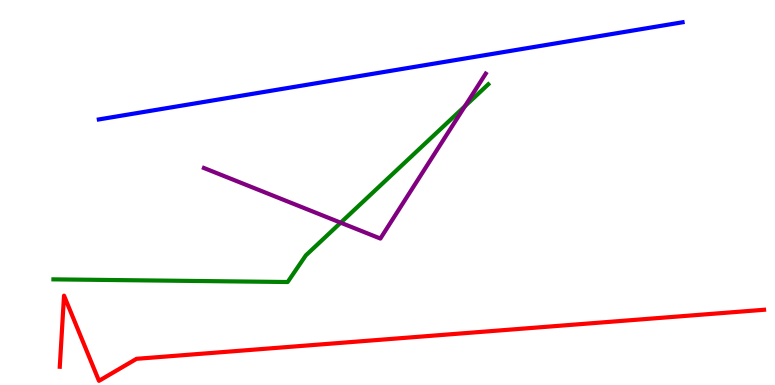[{'lines': ['blue', 'red'], 'intersections': []}, {'lines': ['green', 'red'], 'intersections': []}, {'lines': ['purple', 'red'], 'intersections': []}, {'lines': ['blue', 'green'], 'intersections': []}, {'lines': ['blue', 'purple'], 'intersections': []}, {'lines': ['green', 'purple'], 'intersections': [{'x': 4.4, 'y': 4.22}, {'x': 6.0, 'y': 7.24}]}]